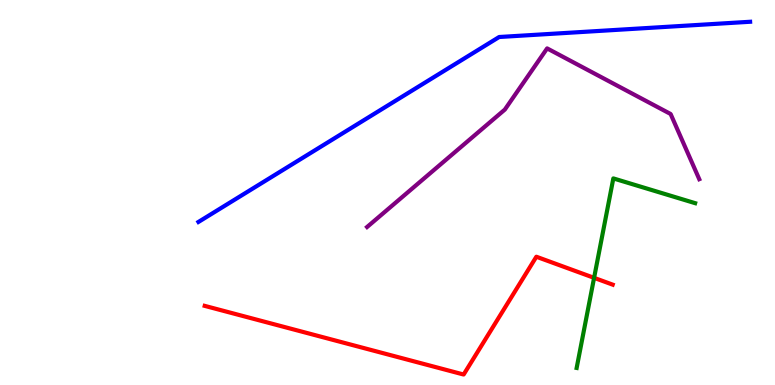[{'lines': ['blue', 'red'], 'intersections': []}, {'lines': ['green', 'red'], 'intersections': [{'x': 7.67, 'y': 2.78}]}, {'lines': ['purple', 'red'], 'intersections': []}, {'lines': ['blue', 'green'], 'intersections': []}, {'lines': ['blue', 'purple'], 'intersections': []}, {'lines': ['green', 'purple'], 'intersections': []}]